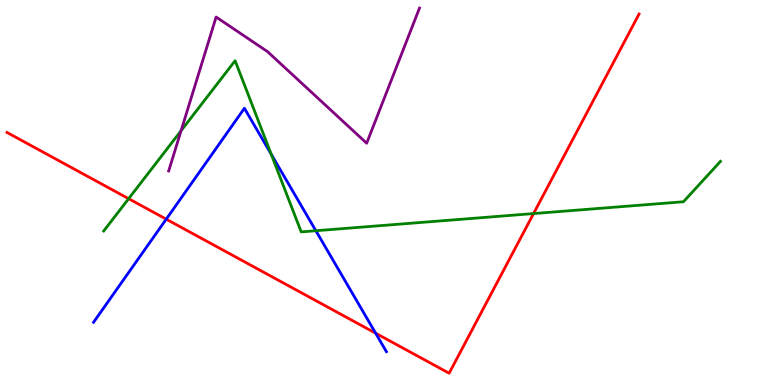[{'lines': ['blue', 'red'], 'intersections': [{'x': 2.14, 'y': 4.31}, {'x': 4.85, 'y': 1.35}]}, {'lines': ['green', 'red'], 'intersections': [{'x': 1.66, 'y': 4.84}, {'x': 6.88, 'y': 4.45}]}, {'lines': ['purple', 'red'], 'intersections': []}, {'lines': ['blue', 'green'], 'intersections': [{'x': 3.5, 'y': 5.99}, {'x': 4.08, 'y': 4.01}]}, {'lines': ['blue', 'purple'], 'intersections': []}, {'lines': ['green', 'purple'], 'intersections': [{'x': 2.34, 'y': 6.6}]}]